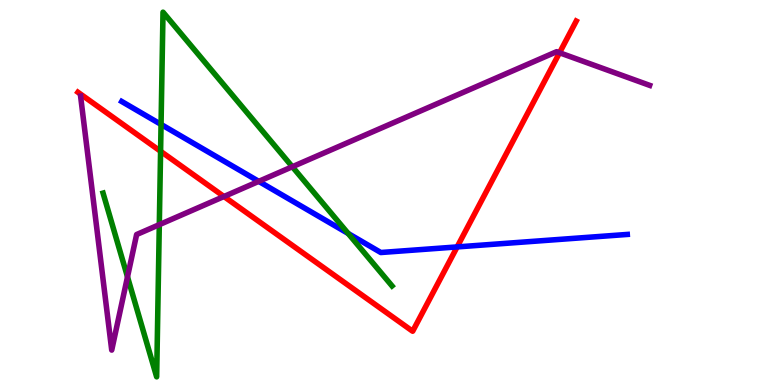[{'lines': ['blue', 'red'], 'intersections': [{'x': 5.9, 'y': 3.59}]}, {'lines': ['green', 'red'], 'intersections': [{'x': 2.07, 'y': 6.07}]}, {'lines': ['purple', 'red'], 'intersections': [{'x': 2.89, 'y': 4.9}, {'x': 7.22, 'y': 8.63}]}, {'lines': ['blue', 'green'], 'intersections': [{'x': 2.08, 'y': 6.77}, {'x': 4.49, 'y': 3.94}]}, {'lines': ['blue', 'purple'], 'intersections': [{'x': 3.34, 'y': 5.29}]}, {'lines': ['green', 'purple'], 'intersections': [{'x': 1.65, 'y': 2.81}, {'x': 2.06, 'y': 4.16}, {'x': 3.77, 'y': 5.67}]}]